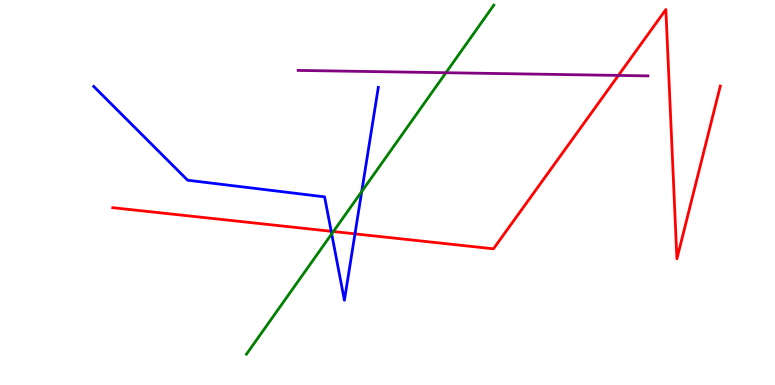[{'lines': ['blue', 'red'], 'intersections': [{'x': 4.27, 'y': 3.99}, {'x': 4.58, 'y': 3.93}]}, {'lines': ['green', 'red'], 'intersections': [{'x': 4.3, 'y': 3.99}]}, {'lines': ['purple', 'red'], 'intersections': [{'x': 7.98, 'y': 8.04}]}, {'lines': ['blue', 'green'], 'intersections': [{'x': 4.28, 'y': 3.92}, {'x': 4.67, 'y': 5.02}]}, {'lines': ['blue', 'purple'], 'intersections': []}, {'lines': ['green', 'purple'], 'intersections': [{'x': 5.75, 'y': 8.11}]}]